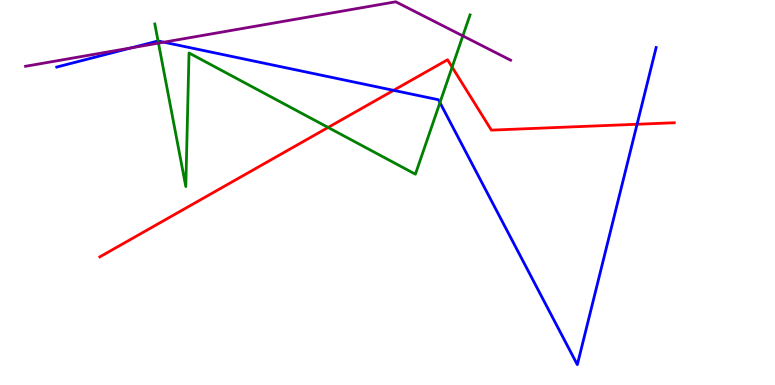[{'lines': ['blue', 'red'], 'intersections': [{'x': 5.08, 'y': 7.65}, {'x': 8.22, 'y': 6.77}]}, {'lines': ['green', 'red'], 'intersections': [{'x': 4.23, 'y': 6.69}, {'x': 5.83, 'y': 8.26}]}, {'lines': ['purple', 'red'], 'intersections': []}, {'lines': ['blue', 'green'], 'intersections': [{'x': 2.04, 'y': 8.94}, {'x': 5.68, 'y': 7.33}]}, {'lines': ['blue', 'purple'], 'intersections': [{'x': 1.69, 'y': 8.76}, {'x': 2.11, 'y': 8.9}]}, {'lines': ['green', 'purple'], 'intersections': [{'x': 2.04, 'y': 8.88}, {'x': 5.97, 'y': 9.07}]}]